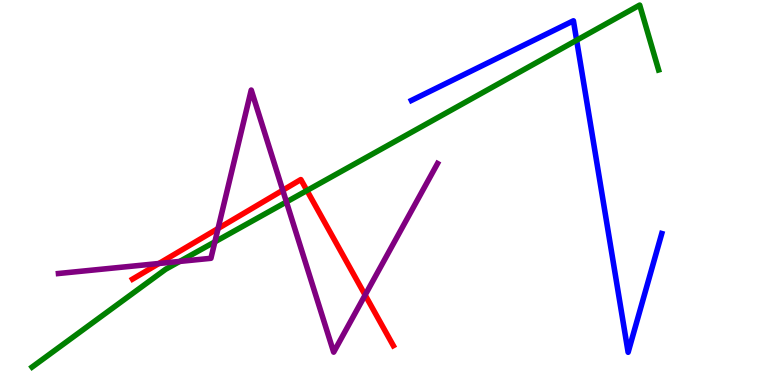[{'lines': ['blue', 'red'], 'intersections': []}, {'lines': ['green', 'red'], 'intersections': [{'x': 3.96, 'y': 5.05}]}, {'lines': ['purple', 'red'], 'intersections': [{'x': 2.05, 'y': 3.16}, {'x': 2.81, 'y': 4.06}, {'x': 3.65, 'y': 5.06}, {'x': 4.71, 'y': 2.34}]}, {'lines': ['blue', 'green'], 'intersections': [{'x': 7.44, 'y': 8.96}]}, {'lines': ['blue', 'purple'], 'intersections': []}, {'lines': ['green', 'purple'], 'intersections': [{'x': 2.32, 'y': 3.21}, {'x': 2.77, 'y': 3.72}, {'x': 3.7, 'y': 4.75}]}]